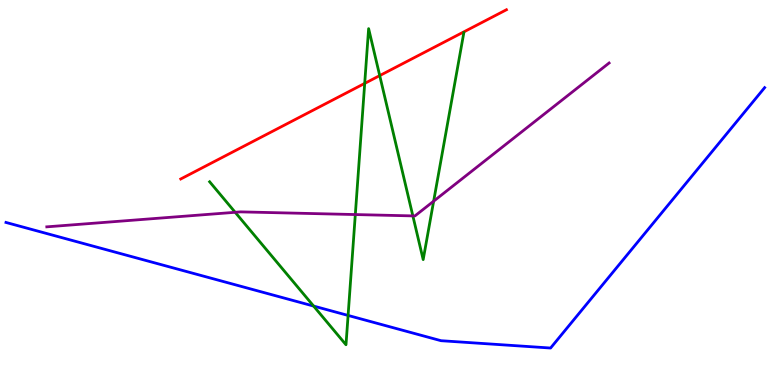[{'lines': ['blue', 'red'], 'intersections': []}, {'lines': ['green', 'red'], 'intersections': [{'x': 4.71, 'y': 7.83}, {'x': 4.9, 'y': 8.04}]}, {'lines': ['purple', 'red'], 'intersections': []}, {'lines': ['blue', 'green'], 'intersections': [{'x': 4.05, 'y': 2.05}, {'x': 4.49, 'y': 1.81}]}, {'lines': ['blue', 'purple'], 'intersections': []}, {'lines': ['green', 'purple'], 'intersections': [{'x': 3.03, 'y': 4.49}, {'x': 4.58, 'y': 4.43}, {'x': 5.33, 'y': 4.39}, {'x': 5.6, 'y': 4.77}]}]